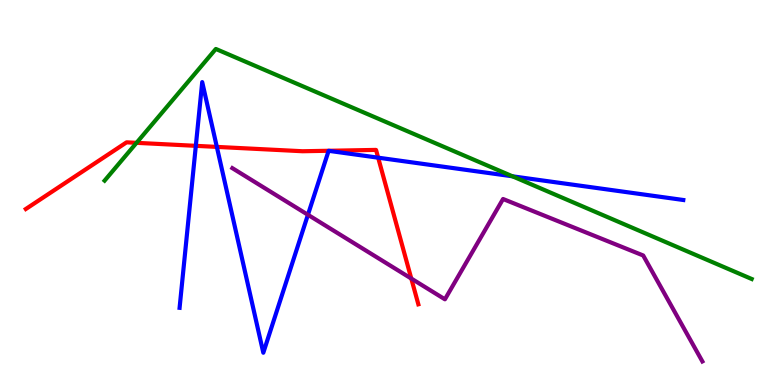[{'lines': ['blue', 'red'], 'intersections': [{'x': 2.53, 'y': 6.21}, {'x': 2.8, 'y': 6.18}, {'x': 4.88, 'y': 5.9}]}, {'lines': ['green', 'red'], 'intersections': [{'x': 1.76, 'y': 6.29}]}, {'lines': ['purple', 'red'], 'intersections': [{'x': 5.31, 'y': 2.76}]}, {'lines': ['blue', 'green'], 'intersections': [{'x': 6.61, 'y': 5.42}]}, {'lines': ['blue', 'purple'], 'intersections': [{'x': 3.97, 'y': 4.42}]}, {'lines': ['green', 'purple'], 'intersections': []}]